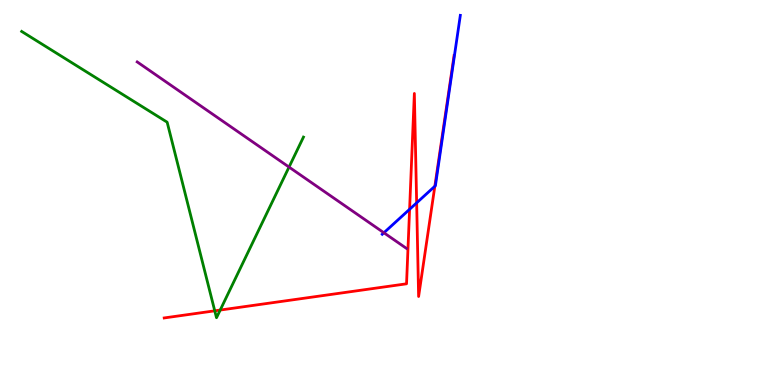[{'lines': ['blue', 'red'], 'intersections': [{'x': 5.29, 'y': 4.56}, {'x': 5.38, 'y': 4.73}, {'x': 5.61, 'y': 5.16}]}, {'lines': ['green', 'red'], 'intersections': [{'x': 2.77, 'y': 1.93}, {'x': 2.84, 'y': 1.95}]}, {'lines': ['purple', 'red'], 'intersections': []}, {'lines': ['blue', 'green'], 'intersections': []}, {'lines': ['blue', 'purple'], 'intersections': [{'x': 4.95, 'y': 3.95}]}, {'lines': ['green', 'purple'], 'intersections': [{'x': 3.73, 'y': 5.66}]}]